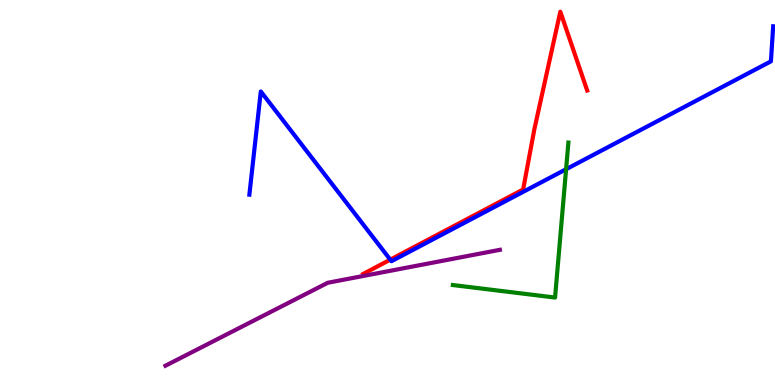[{'lines': ['blue', 'red'], 'intersections': [{'x': 5.04, 'y': 3.26}]}, {'lines': ['green', 'red'], 'intersections': []}, {'lines': ['purple', 'red'], 'intersections': []}, {'lines': ['blue', 'green'], 'intersections': [{'x': 7.3, 'y': 5.6}]}, {'lines': ['blue', 'purple'], 'intersections': []}, {'lines': ['green', 'purple'], 'intersections': []}]